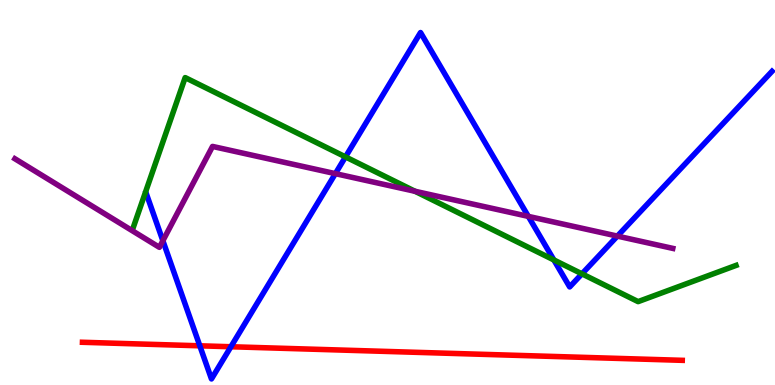[{'lines': ['blue', 'red'], 'intersections': [{'x': 2.58, 'y': 1.02}, {'x': 2.98, 'y': 0.994}]}, {'lines': ['green', 'red'], 'intersections': []}, {'lines': ['purple', 'red'], 'intersections': []}, {'lines': ['blue', 'green'], 'intersections': [{'x': 4.46, 'y': 5.92}, {'x': 7.15, 'y': 3.25}, {'x': 7.51, 'y': 2.89}]}, {'lines': ['blue', 'purple'], 'intersections': [{'x': 2.1, 'y': 3.75}, {'x': 4.33, 'y': 5.49}, {'x': 6.82, 'y': 4.38}, {'x': 7.97, 'y': 3.87}]}, {'lines': ['green', 'purple'], 'intersections': [{'x': 5.36, 'y': 5.03}]}]